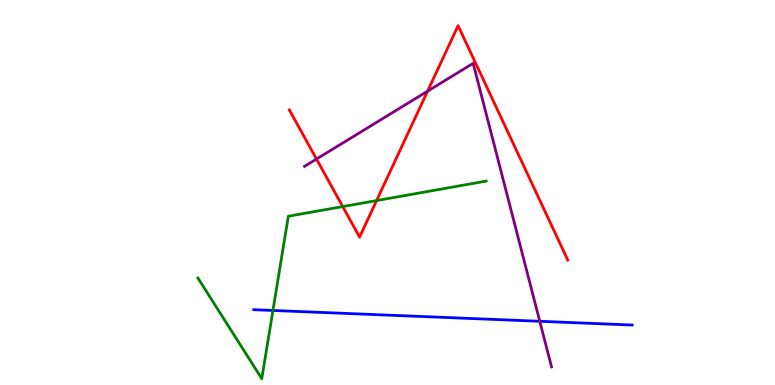[{'lines': ['blue', 'red'], 'intersections': []}, {'lines': ['green', 'red'], 'intersections': [{'x': 4.42, 'y': 4.63}, {'x': 4.86, 'y': 4.79}]}, {'lines': ['purple', 'red'], 'intersections': [{'x': 4.08, 'y': 5.87}, {'x': 5.52, 'y': 7.63}]}, {'lines': ['blue', 'green'], 'intersections': [{'x': 3.52, 'y': 1.94}]}, {'lines': ['blue', 'purple'], 'intersections': [{'x': 6.96, 'y': 1.65}]}, {'lines': ['green', 'purple'], 'intersections': []}]